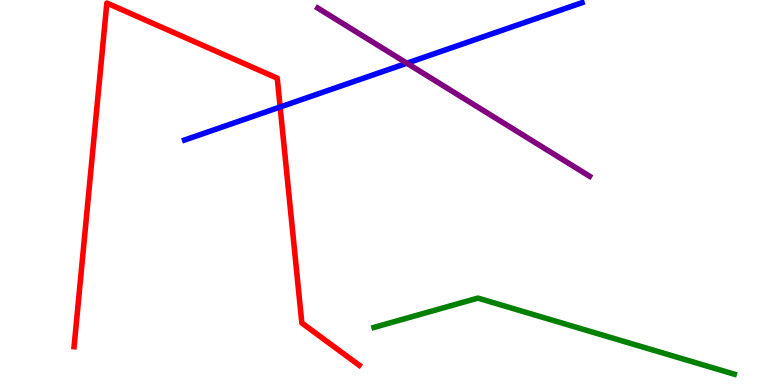[{'lines': ['blue', 'red'], 'intersections': [{'x': 3.61, 'y': 7.22}]}, {'lines': ['green', 'red'], 'intersections': []}, {'lines': ['purple', 'red'], 'intersections': []}, {'lines': ['blue', 'green'], 'intersections': []}, {'lines': ['blue', 'purple'], 'intersections': [{'x': 5.25, 'y': 8.36}]}, {'lines': ['green', 'purple'], 'intersections': []}]